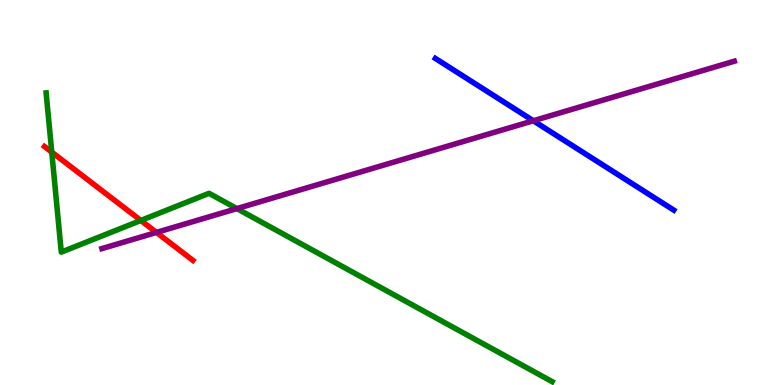[{'lines': ['blue', 'red'], 'intersections': []}, {'lines': ['green', 'red'], 'intersections': [{'x': 0.668, 'y': 6.05}, {'x': 1.82, 'y': 4.27}]}, {'lines': ['purple', 'red'], 'intersections': [{'x': 2.02, 'y': 3.96}]}, {'lines': ['blue', 'green'], 'intersections': []}, {'lines': ['blue', 'purple'], 'intersections': [{'x': 6.88, 'y': 6.86}]}, {'lines': ['green', 'purple'], 'intersections': [{'x': 3.06, 'y': 4.58}]}]